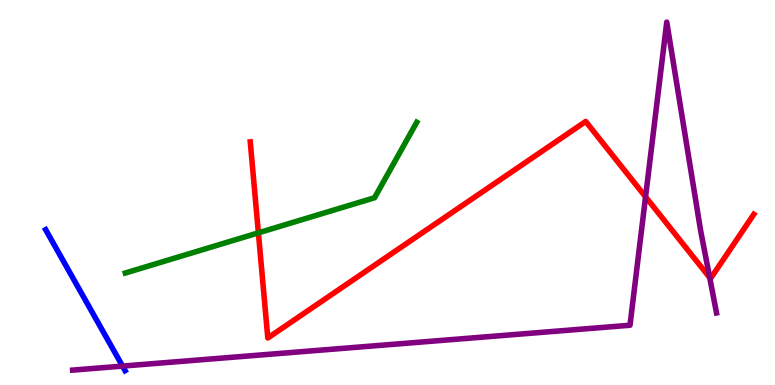[{'lines': ['blue', 'red'], 'intersections': []}, {'lines': ['green', 'red'], 'intersections': [{'x': 3.33, 'y': 3.95}]}, {'lines': ['purple', 'red'], 'intersections': [{'x': 8.33, 'y': 4.89}, {'x': 9.16, 'y': 2.79}]}, {'lines': ['blue', 'green'], 'intersections': []}, {'lines': ['blue', 'purple'], 'intersections': [{'x': 1.58, 'y': 0.491}]}, {'lines': ['green', 'purple'], 'intersections': []}]